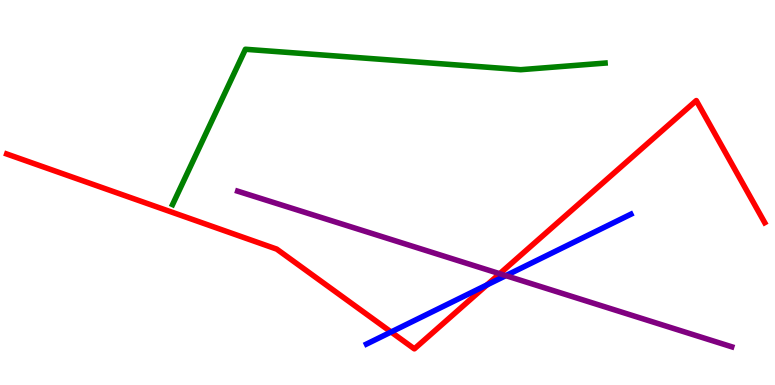[{'lines': ['blue', 'red'], 'intersections': [{'x': 5.05, 'y': 1.38}, {'x': 6.28, 'y': 2.6}]}, {'lines': ['green', 'red'], 'intersections': []}, {'lines': ['purple', 'red'], 'intersections': [{'x': 6.45, 'y': 2.89}]}, {'lines': ['blue', 'green'], 'intersections': []}, {'lines': ['blue', 'purple'], 'intersections': [{'x': 6.53, 'y': 2.84}]}, {'lines': ['green', 'purple'], 'intersections': []}]